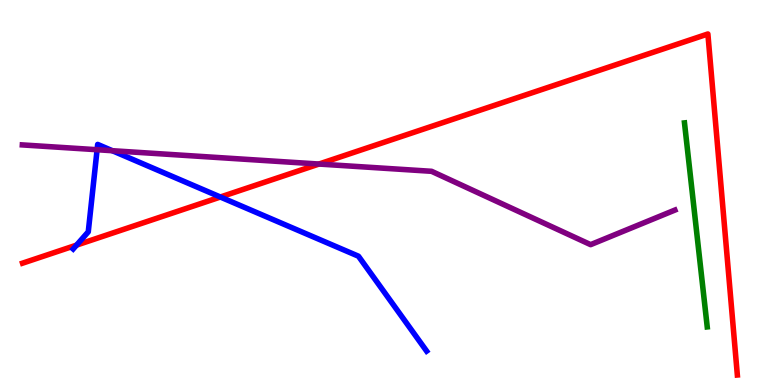[{'lines': ['blue', 'red'], 'intersections': [{'x': 0.988, 'y': 3.63}, {'x': 2.84, 'y': 4.88}]}, {'lines': ['green', 'red'], 'intersections': []}, {'lines': ['purple', 'red'], 'intersections': [{'x': 4.12, 'y': 5.74}]}, {'lines': ['blue', 'green'], 'intersections': []}, {'lines': ['blue', 'purple'], 'intersections': [{'x': 1.25, 'y': 6.11}, {'x': 1.45, 'y': 6.09}]}, {'lines': ['green', 'purple'], 'intersections': []}]